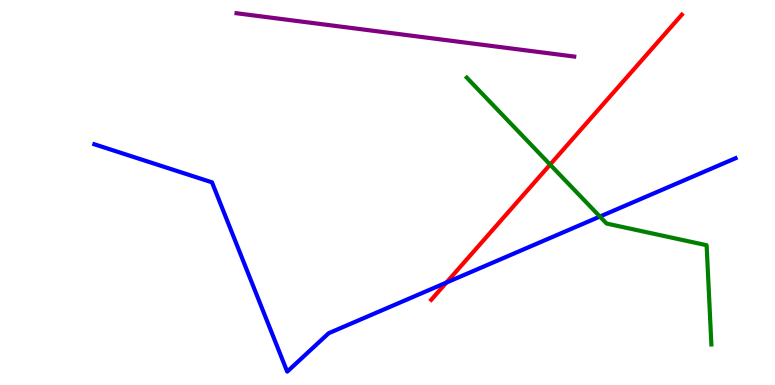[{'lines': ['blue', 'red'], 'intersections': [{'x': 5.76, 'y': 2.66}]}, {'lines': ['green', 'red'], 'intersections': [{'x': 7.1, 'y': 5.72}]}, {'lines': ['purple', 'red'], 'intersections': []}, {'lines': ['blue', 'green'], 'intersections': [{'x': 7.74, 'y': 4.37}]}, {'lines': ['blue', 'purple'], 'intersections': []}, {'lines': ['green', 'purple'], 'intersections': []}]